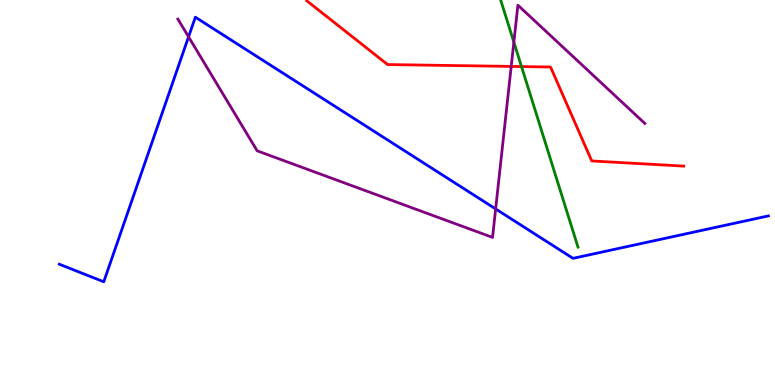[{'lines': ['blue', 'red'], 'intersections': []}, {'lines': ['green', 'red'], 'intersections': [{'x': 6.73, 'y': 8.27}]}, {'lines': ['purple', 'red'], 'intersections': [{'x': 6.6, 'y': 8.28}]}, {'lines': ['blue', 'green'], 'intersections': []}, {'lines': ['blue', 'purple'], 'intersections': [{'x': 2.43, 'y': 9.04}, {'x': 6.4, 'y': 4.57}]}, {'lines': ['green', 'purple'], 'intersections': [{'x': 6.63, 'y': 8.91}]}]